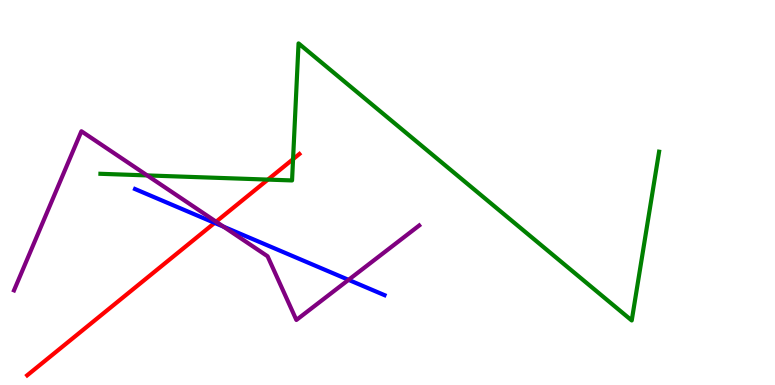[{'lines': ['blue', 'red'], 'intersections': [{'x': 2.77, 'y': 4.21}]}, {'lines': ['green', 'red'], 'intersections': [{'x': 3.46, 'y': 5.34}, {'x': 3.78, 'y': 5.87}]}, {'lines': ['purple', 'red'], 'intersections': [{'x': 2.79, 'y': 4.24}]}, {'lines': ['blue', 'green'], 'intersections': []}, {'lines': ['blue', 'purple'], 'intersections': [{'x': 2.88, 'y': 4.11}, {'x': 4.5, 'y': 2.73}]}, {'lines': ['green', 'purple'], 'intersections': [{'x': 1.9, 'y': 5.44}]}]